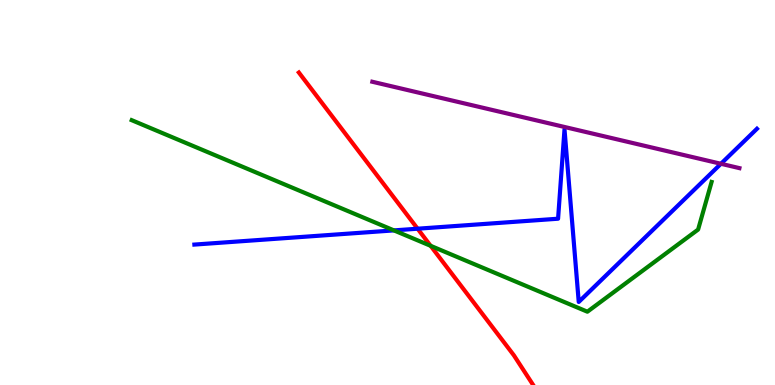[{'lines': ['blue', 'red'], 'intersections': [{'x': 5.39, 'y': 4.06}]}, {'lines': ['green', 'red'], 'intersections': [{'x': 5.56, 'y': 3.62}]}, {'lines': ['purple', 'red'], 'intersections': []}, {'lines': ['blue', 'green'], 'intersections': [{'x': 5.08, 'y': 4.02}]}, {'lines': ['blue', 'purple'], 'intersections': [{'x': 9.3, 'y': 5.75}]}, {'lines': ['green', 'purple'], 'intersections': []}]